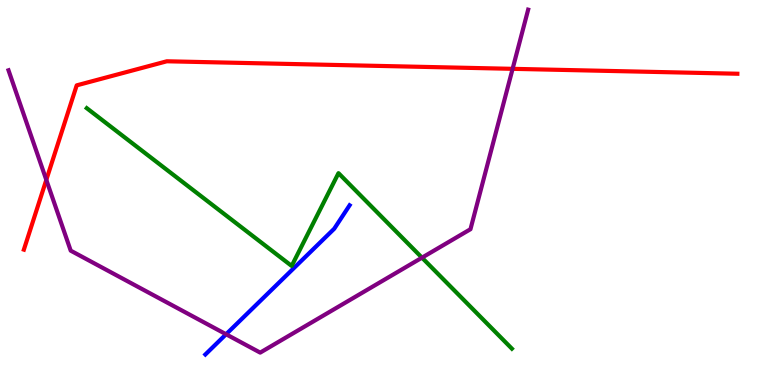[{'lines': ['blue', 'red'], 'intersections': []}, {'lines': ['green', 'red'], 'intersections': []}, {'lines': ['purple', 'red'], 'intersections': [{'x': 0.597, 'y': 5.33}, {'x': 6.61, 'y': 8.21}]}, {'lines': ['blue', 'green'], 'intersections': []}, {'lines': ['blue', 'purple'], 'intersections': [{'x': 2.92, 'y': 1.32}]}, {'lines': ['green', 'purple'], 'intersections': [{'x': 5.44, 'y': 3.31}]}]